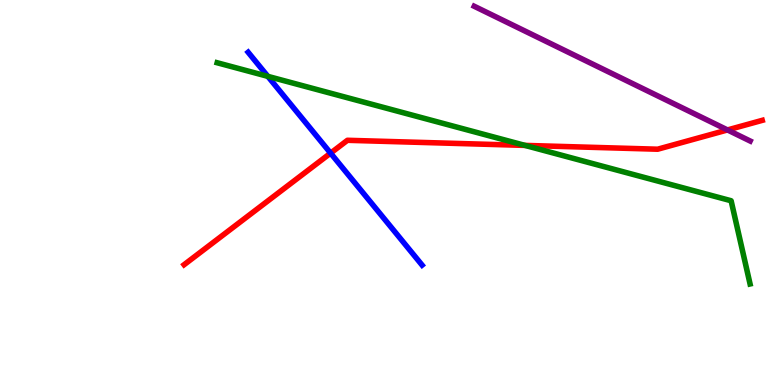[{'lines': ['blue', 'red'], 'intersections': [{'x': 4.27, 'y': 6.02}]}, {'lines': ['green', 'red'], 'intersections': [{'x': 6.77, 'y': 6.22}]}, {'lines': ['purple', 'red'], 'intersections': [{'x': 9.39, 'y': 6.62}]}, {'lines': ['blue', 'green'], 'intersections': [{'x': 3.46, 'y': 8.02}]}, {'lines': ['blue', 'purple'], 'intersections': []}, {'lines': ['green', 'purple'], 'intersections': []}]